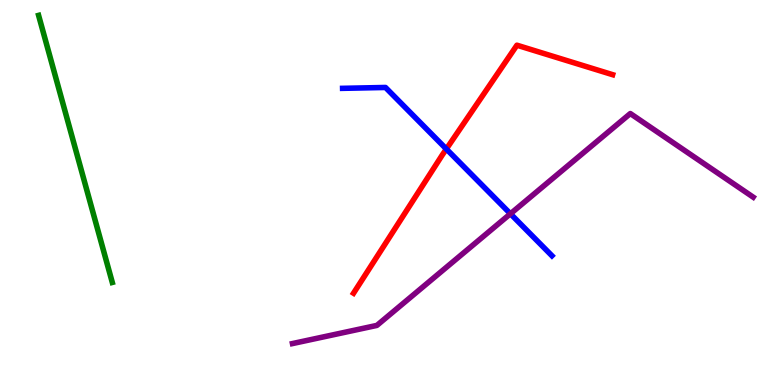[{'lines': ['blue', 'red'], 'intersections': [{'x': 5.76, 'y': 6.13}]}, {'lines': ['green', 'red'], 'intersections': []}, {'lines': ['purple', 'red'], 'intersections': []}, {'lines': ['blue', 'green'], 'intersections': []}, {'lines': ['blue', 'purple'], 'intersections': [{'x': 6.59, 'y': 4.45}]}, {'lines': ['green', 'purple'], 'intersections': []}]